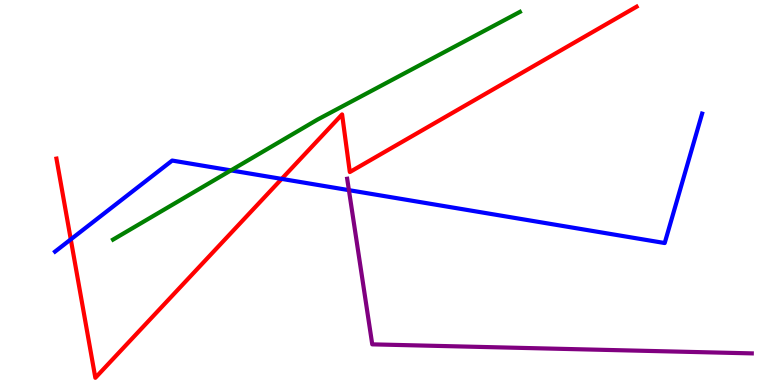[{'lines': ['blue', 'red'], 'intersections': [{'x': 0.913, 'y': 3.78}, {'x': 3.63, 'y': 5.35}]}, {'lines': ['green', 'red'], 'intersections': []}, {'lines': ['purple', 'red'], 'intersections': []}, {'lines': ['blue', 'green'], 'intersections': [{'x': 2.98, 'y': 5.57}]}, {'lines': ['blue', 'purple'], 'intersections': [{'x': 4.5, 'y': 5.06}]}, {'lines': ['green', 'purple'], 'intersections': []}]